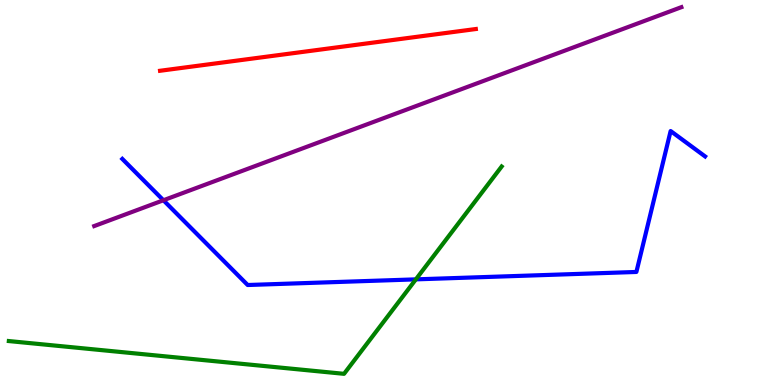[{'lines': ['blue', 'red'], 'intersections': []}, {'lines': ['green', 'red'], 'intersections': []}, {'lines': ['purple', 'red'], 'intersections': []}, {'lines': ['blue', 'green'], 'intersections': [{'x': 5.37, 'y': 2.74}]}, {'lines': ['blue', 'purple'], 'intersections': [{'x': 2.11, 'y': 4.8}]}, {'lines': ['green', 'purple'], 'intersections': []}]